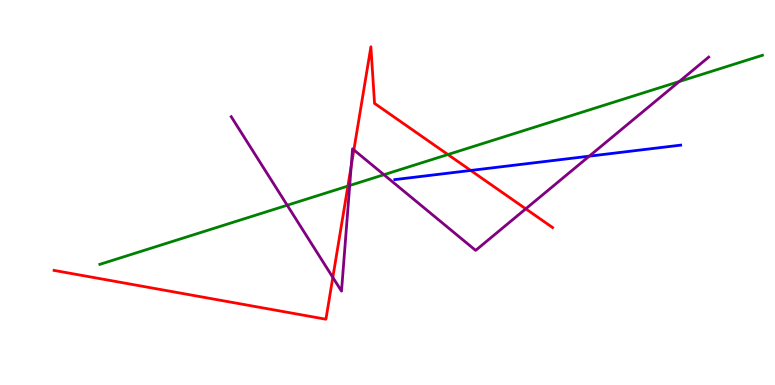[{'lines': ['blue', 'red'], 'intersections': [{'x': 6.07, 'y': 5.57}]}, {'lines': ['green', 'red'], 'intersections': [{'x': 4.49, 'y': 5.17}, {'x': 5.78, 'y': 5.99}]}, {'lines': ['purple', 'red'], 'intersections': [{'x': 4.29, 'y': 2.79}, {'x': 4.53, 'y': 5.69}, {'x': 4.57, 'y': 6.11}, {'x': 6.78, 'y': 4.58}]}, {'lines': ['blue', 'green'], 'intersections': []}, {'lines': ['blue', 'purple'], 'intersections': [{'x': 7.6, 'y': 5.94}]}, {'lines': ['green', 'purple'], 'intersections': [{'x': 3.71, 'y': 4.67}, {'x': 4.51, 'y': 5.18}, {'x': 4.95, 'y': 5.46}, {'x': 8.76, 'y': 7.88}]}]